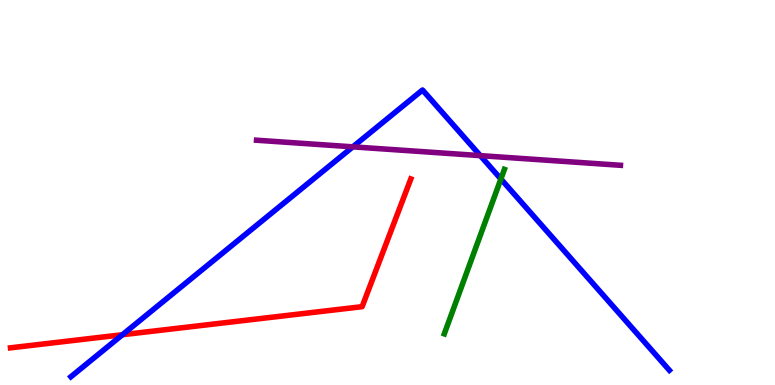[{'lines': ['blue', 'red'], 'intersections': [{'x': 1.58, 'y': 1.31}]}, {'lines': ['green', 'red'], 'intersections': []}, {'lines': ['purple', 'red'], 'intersections': []}, {'lines': ['blue', 'green'], 'intersections': [{'x': 6.46, 'y': 5.35}]}, {'lines': ['blue', 'purple'], 'intersections': [{'x': 4.55, 'y': 6.19}, {'x': 6.2, 'y': 5.96}]}, {'lines': ['green', 'purple'], 'intersections': []}]